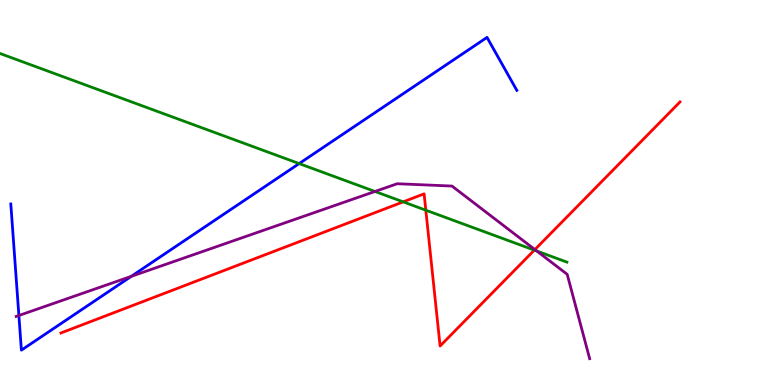[{'lines': ['blue', 'red'], 'intersections': []}, {'lines': ['green', 'red'], 'intersections': [{'x': 5.2, 'y': 4.76}, {'x': 5.49, 'y': 4.54}, {'x': 6.89, 'y': 3.5}]}, {'lines': ['purple', 'red'], 'intersections': [{'x': 6.9, 'y': 3.52}]}, {'lines': ['blue', 'green'], 'intersections': [{'x': 3.86, 'y': 5.75}]}, {'lines': ['blue', 'purple'], 'intersections': [{'x': 0.244, 'y': 1.81}, {'x': 1.69, 'y': 2.82}]}, {'lines': ['green', 'purple'], 'intersections': [{'x': 4.84, 'y': 5.03}, {'x': 6.93, 'y': 3.48}]}]